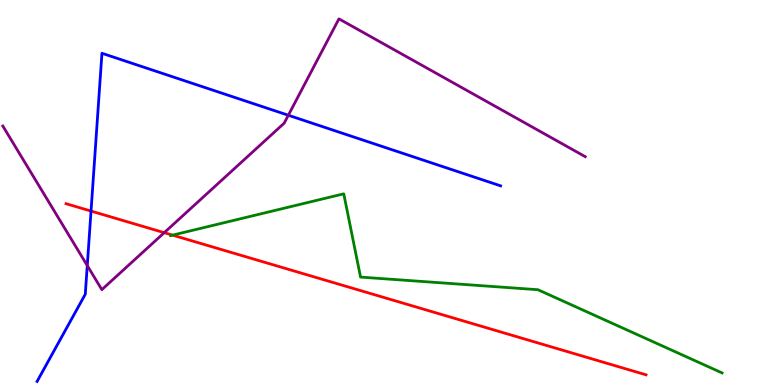[{'lines': ['blue', 'red'], 'intersections': [{'x': 1.17, 'y': 4.52}]}, {'lines': ['green', 'red'], 'intersections': [{'x': 2.23, 'y': 3.89}]}, {'lines': ['purple', 'red'], 'intersections': [{'x': 2.12, 'y': 3.96}]}, {'lines': ['blue', 'green'], 'intersections': []}, {'lines': ['blue', 'purple'], 'intersections': [{'x': 1.13, 'y': 3.1}, {'x': 3.72, 'y': 7.01}]}, {'lines': ['green', 'purple'], 'intersections': []}]